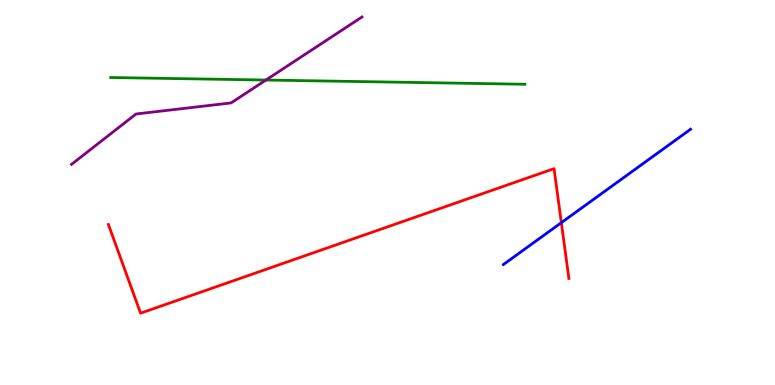[{'lines': ['blue', 'red'], 'intersections': [{'x': 7.24, 'y': 4.22}]}, {'lines': ['green', 'red'], 'intersections': []}, {'lines': ['purple', 'red'], 'intersections': []}, {'lines': ['blue', 'green'], 'intersections': []}, {'lines': ['blue', 'purple'], 'intersections': []}, {'lines': ['green', 'purple'], 'intersections': [{'x': 3.43, 'y': 7.92}]}]